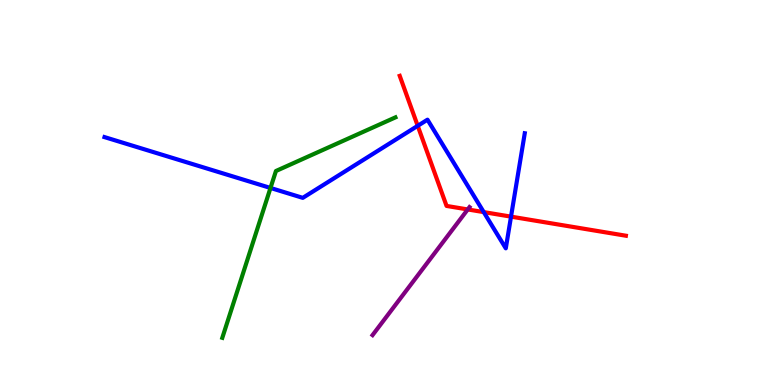[{'lines': ['blue', 'red'], 'intersections': [{'x': 5.39, 'y': 6.73}, {'x': 6.24, 'y': 4.49}, {'x': 6.59, 'y': 4.37}]}, {'lines': ['green', 'red'], 'intersections': []}, {'lines': ['purple', 'red'], 'intersections': [{'x': 6.04, 'y': 4.56}]}, {'lines': ['blue', 'green'], 'intersections': [{'x': 3.49, 'y': 5.12}]}, {'lines': ['blue', 'purple'], 'intersections': []}, {'lines': ['green', 'purple'], 'intersections': []}]